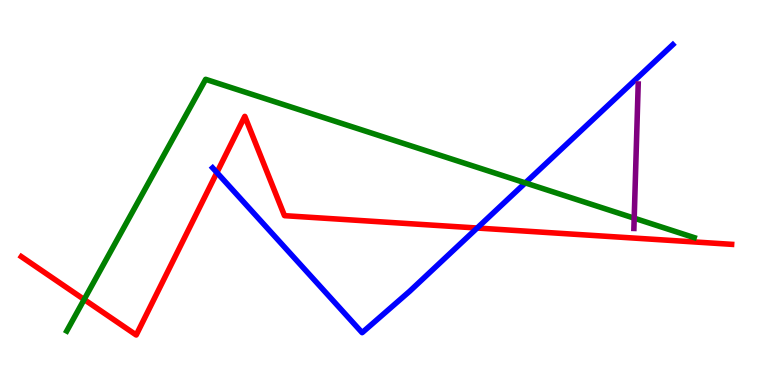[{'lines': ['blue', 'red'], 'intersections': [{'x': 2.8, 'y': 5.52}, {'x': 6.16, 'y': 4.08}]}, {'lines': ['green', 'red'], 'intersections': [{'x': 1.09, 'y': 2.22}]}, {'lines': ['purple', 'red'], 'intersections': []}, {'lines': ['blue', 'green'], 'intersections': [{'x': 6.78, 'y': 5.25}]}, {'lines': ['blue', 'purple'], 'intersections': []}, {'lines': ['green', 'purple'], 'intersections': [{'x': 8.18, 'y': 4.33}]}]